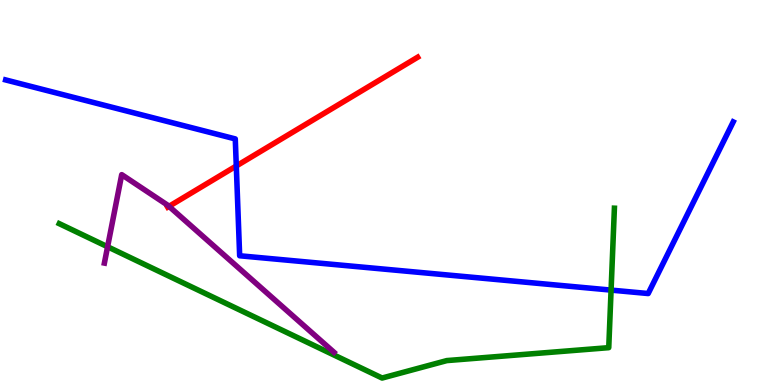[{'lines': ['blue', 'red'], 'intersections': [{'x': 3.05, 'y': 5.69}]}, {'lines': ['green', 'red'], 'intersections': []}, {'lines': ['purple', 'red'], 'intersections': [{'x': 2.18, 'y': 4.64}]}, {'lines': ['blue', 'green'], 'intersections': [{'x': 7.88, 'y': 2.46}]}, {'lines': ['blue', 'purple'], 'intersections': []}, {'lines': ['green', 'purple'], 'intersections': [{'x': 1.39, 'y': 3.59}]}]